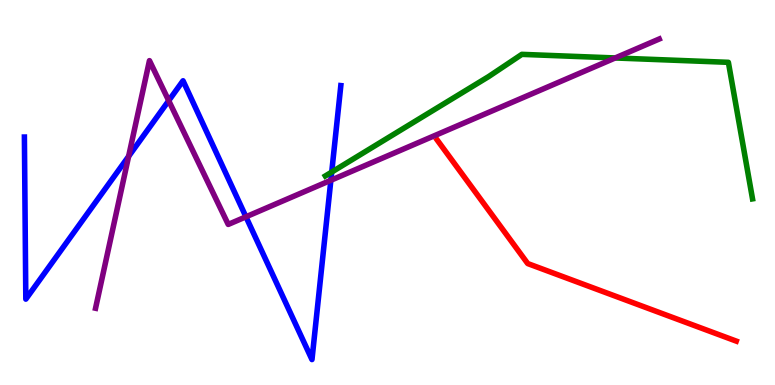[{'lines': ['blue', 'red'], 'intersections': []}, {'lines': ['green', 'red'], 'intersections': []}, {'lines': ['purple', 'red'], 'intersections': []}, {'lines': ['blue', 'green'], 'intersections': [{'x': 4.28, 'y': 5.53}]}, {'lines': ['blue', 'purple'], 'intersections': [{'x': 1.66, 'y': 5.94}, {'x': 2.18, 'y': 7.39}, {'x': 3.17, 'y': 4.37}, {'x': 4.27, 'y': 5.32}]}, {'lines': ['green', 'purple'], 'intersections': [{'x': 7.94, 'y': 8.49}]}]